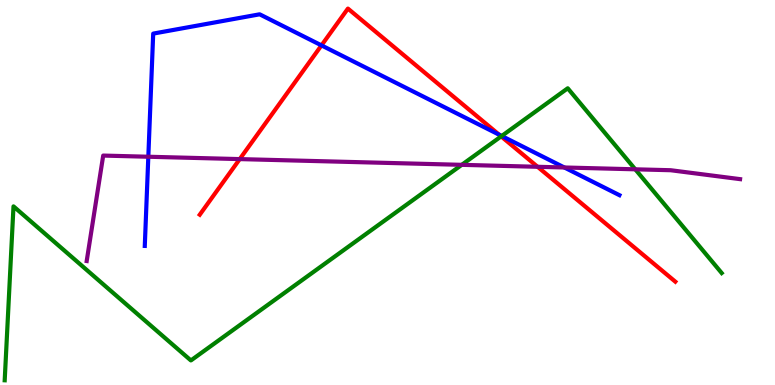[{'lines': ['blue', 'red'], 'intersections': [{'x': 4.15, 'y': 8.82}, {'x': 6.44, 'y': 6.5}]}, {'lines': ['green', 'red'], 'intersections': [{'x': 6.47, 'y': 6.46}]}, {'lines': ['purple', 'red'], 'intersections': [{'x': 3.09, 'y': 5.87}, {'x': 6.94, 'y': 5.67}]}, {'lines': ['blue', 'green'], 'intersections': [{'x': 6.47, 'y': 6.47}]}, {'lines': ['blue', 'purple'], 'intersections': [{'x': 1.91, 'y': 5.93}, {'x': 7.28, 'y': 5.65}]}, {'lines': ['green', 'purple'], 'intersections': [{'x': 5.96, 'y': 5.72}, {'x': 8.2, 'y': 5.6}]}]